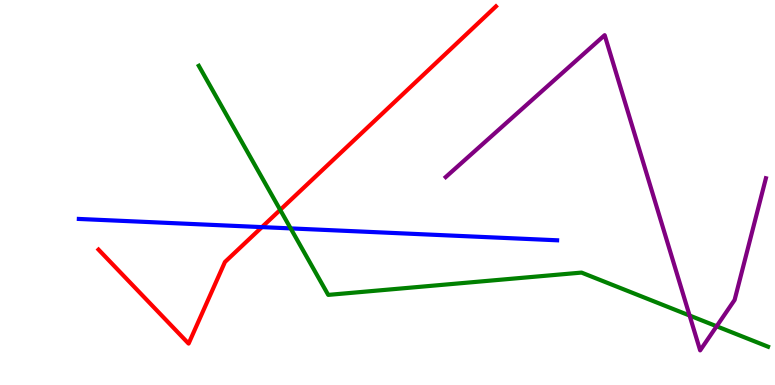[{'lines': ['blue', 'red'], 'intersections': [{'x': 3.38, 'y': 4.1}]}, {'lines': ['green', 'red'], 'intersections': [{'x': 3.62, 'y': 4.55}]}, {'lines': ['purple', 'red'], 'intersections': []}, {'lines': ['blue', 'green'], 'intersections': [{'x': 3.75, 'y': 4.07}]}, {'lines': ['blue', 'purple'], 'intersections': []}, {'lines': ['green', 'purple'], 'intersections': [{'x': 8.9, 'y': 1.8}, {'x': 9.25, 'y': 1.53}]}]